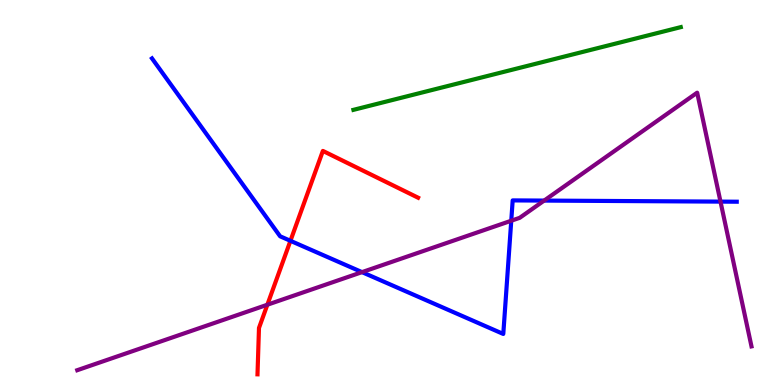[{'lines': ['blue', 'red'], 'intersections': [{'x': 3.75, 'y': 3.75}]}, {'lines': ['green', 'red'], 'intersections': []}, {'lines': ['purple', 'red'], 'intersections': [{'x': 3.45, 'y': 2.09}]}, {'lines': ['blue', 'green'], 'intersections': []}, {'lines': ['blue', 'purple'], 'intersections': [{'x': 4.67, 'y': 2.93}, {'x': 6.6, 'y': 4.27}, {'x': 7.02, 'y': 4.79}, {'x': 9.3, 'y': 4.76}]}, {'lines': ['green', 'purple'], 'intersections': []}]